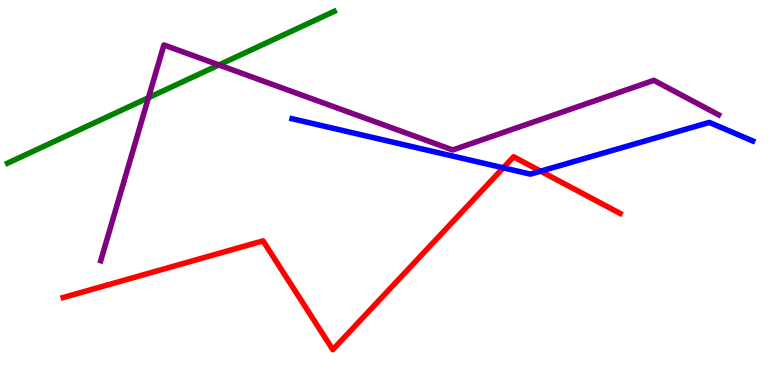[{'lines': ['blue', 'red'], 'intersections': [{'x': 6.49, 'y': 5.64}, {'x': 6.98, 'y': 5.55}]}, {'lines': ['green', 'red'], 'intersections': []}, {'lines': ['purple', 'red'], 'intersections': []}, {'lines': ['blue', 'green'], 'intersections': []}, {'lines': ['blue', 'purple'], 'intersections': []}, {'lines': ['green', 'purple'], 'intersections': [{'x': 1.92, 'y': 7.46}, {'x': 2.82, 'y': 8.31}]}]